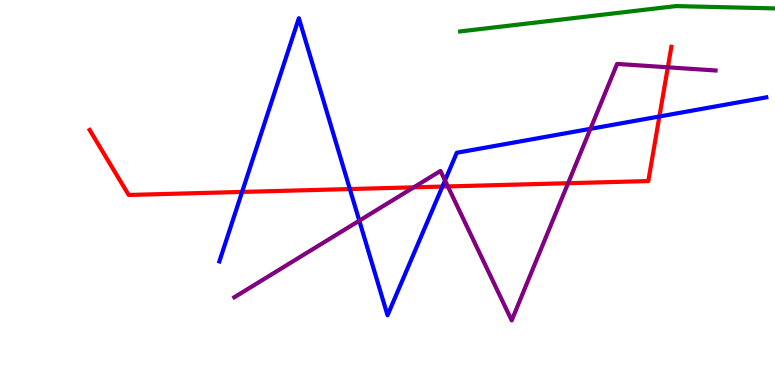[{'lines': ['blue', 'red'], 'intersections': [{'x': 3.12, 'y': 5.01}, {'x': 4.51, 'y': 5.09}, {'x': 5.71, 'y': 5.15}, {'x': 8.51, 'y': 6.97}]}, {'lines': ['green', 'red'], 'intersections': []}, {'lines': ['purple', 'red'], 'intersections': [{'x': 5.34, 'y': 5.13}, {'x': 5.78, 'y': 5.16}, {'x': 7.33, 'y': 5.24}, {'x': 8.62, 'y': 8.25}]}, {'lines': ['blue', 'green'], 'intersections': []}, {'lines': ['blue', 'purple'], 'intersections': [{'x': 4.64, 'y': 4.27}, {'x': 5.74, 'y': 5.31}, {'x': 7.62, 'y': 6.65}]}, {'lines': ['green', 'purple'], 'intersections': []}]